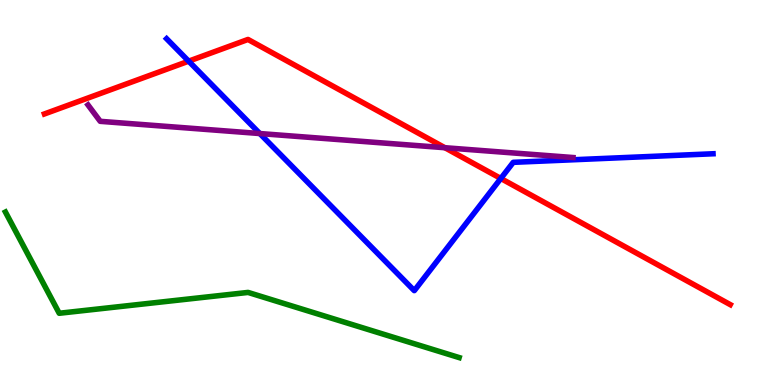[{'lines': ['blue', 'red'], 'intersections': [{'x': 2.43, 'y': 8.41}, {'x': 6.46, 'y': 5.36}]}, {'lines': ['green', 'red'], 'intersections': []}, {'lines': ['purple', 'red'], 'intersections': [{'x': 5.74, 'y': 6.16}]}, {'lines': ['blue', 'green'], 'intersections': []}, {'lines': ['blue', 'purple'], 'intersections': [{'x': 3.35, 'y': 6.53}]}, {'lines': ['green', 'purple'], 'intersections': []}]